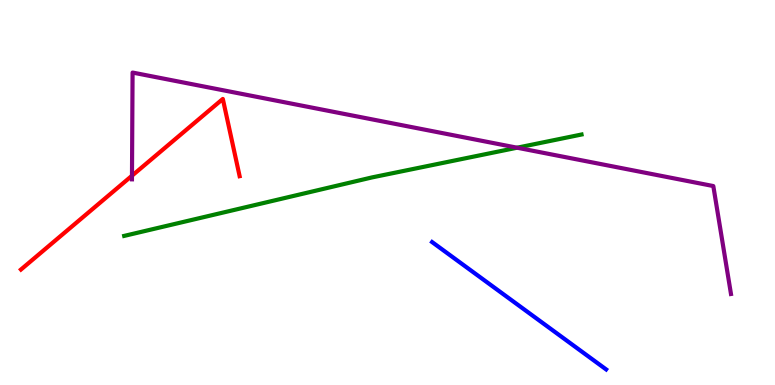[{'lines': ['blue', 'red'], 'intersections': []}, {'lines': ['green', 'red'], 'intersections': []}, {'lines': ['purple', 'red'], 'intersections': [{'x': 1.7, 'y': 5.44}]}, {'lines': ['blue', 'green'], 'intersections': []}, {'lines': ['blue', 'purple'], 'intersections': []}, {'lines': ['green', 'purple'], 'intersections': [{'x': 6.67, 'y': 6.16}]}]